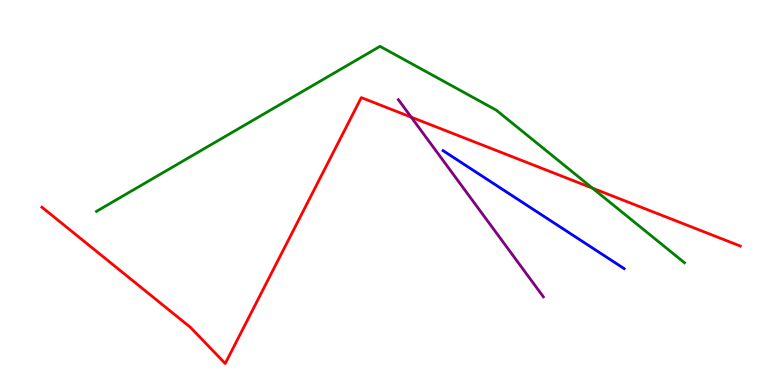[{'lines': ['blue', 'red'], 'intersections': []}, {'lines': ['green', 'red'], 'intersections': [{'x': 7.64, 'y': 5.11}]}, {'lines': ['purple', 'red'], 'intersections': [{'x': 5.31, 'y': 6.96}]}, {'lines': ['blue', 'green'], 'intersections': []}, {'lines': ['blue', 'purple'], 'intersections': []}, {'lines': ['green', 'purple'], 'intersections': []}]